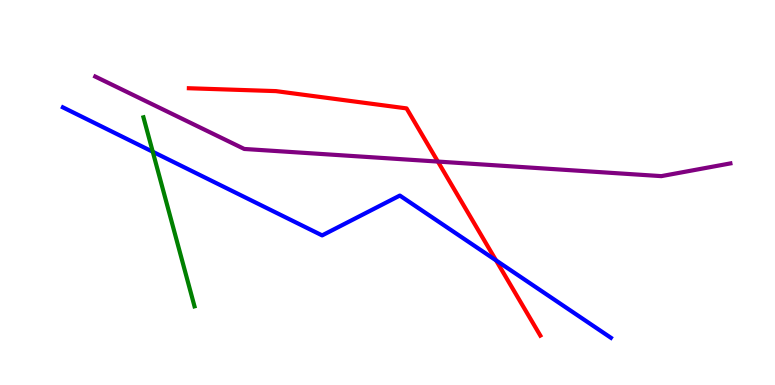[{'lines': ['blue', 'red'], 'intersections': [{'x': 6.4, 'y': 3.24}]}, {'lines': ['green', 'red'], 'intersections': []}, {'lines': ['purple', 'red'], 'intersections': [{'x': 5.65, 'y': 5.8}]}, {'lines': ['blue', 'green'], 'intersections': [{'x': 1.97, 'y': 6.06}]}, {'lines': ['blue', 'purple'], 'intersections': []}, {'lines': ['green', 'purple'], 'intersections': []}]